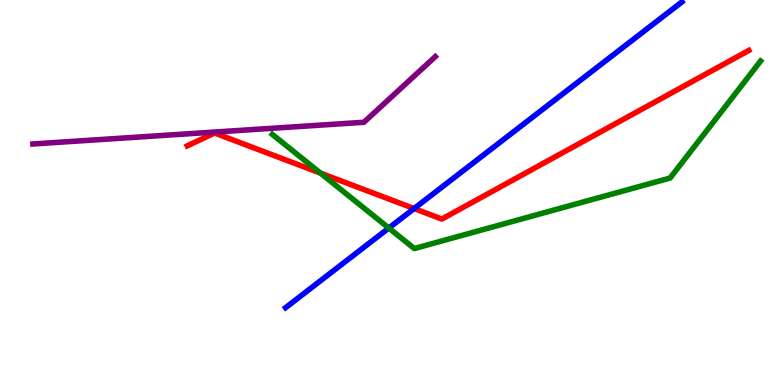[{'lines': ['blue', 'red'], 'intersections': [{'x': 5.34, 'y': 4.58}]}, {'lines': ['green', 'red'], 'intersections': [{'x': 4.13, 'y': 5.5}]}, {'lines': ['purple', 'red'], 'intersections': []}, {'lines': ['blue', 'green'], 'intersections': [{'x': 5.02, 'y': 4.08}]}, {'lines': ['blue', 'purple'], 'intersections': []}, {'lines': ['green', 'purple'], 'intersections': []}]